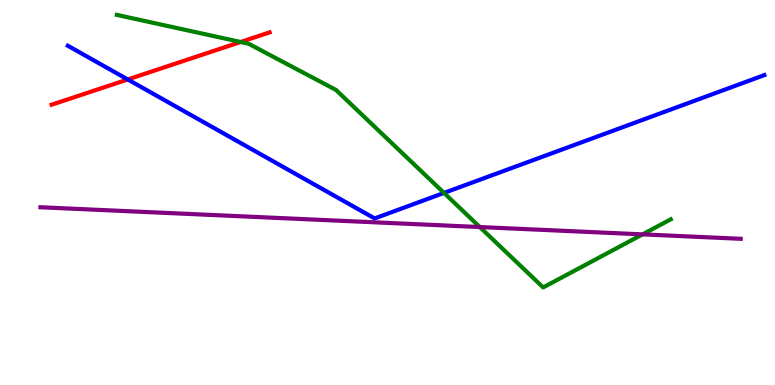[{'lines': ['blue', 'red'], 'intersections': [{'x': 1.65, 'y': 7.94}]}, {'lines': ['green', 'red'], 'intersections': [{'x': 3.1, 'y': 8.91}]}, {'lines': ['purple', 'red'], 'intersections': []}, {'lines': ['blue', 'green'], 'intersections': [{'x': 5.73, 'y': 4.99}]}, {'lines': ['blue', 'purple'], 'intersections': []}, {'lines': ['green', 'purple'], 'intersections': [{'x': 6.19, 'y': 4.1}, {'x': 8.29, 'y': 3.91}]}]